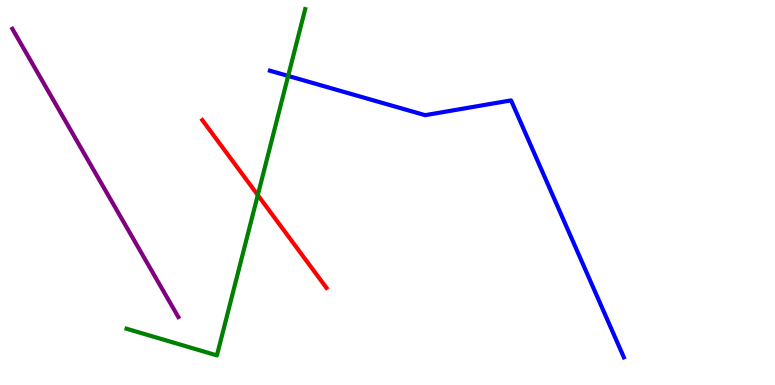[{'lines': ['blue', 'red'], 'intersections': []}, {'lines': ['green', 'red'], 'intersections': [{'x': 3.33, 'y': 4.93}]}, {'lines': ['purple', 'red'], 'intersections': []}, {'lines': ['blue', 'green'], 'intersections': [{'x': 3.72, 'y': 8.03}]}, {'lines': ['blue', 'purple'], 'intersections': []}, {'lines': ['green', 'purple'], 'intersections': []}]